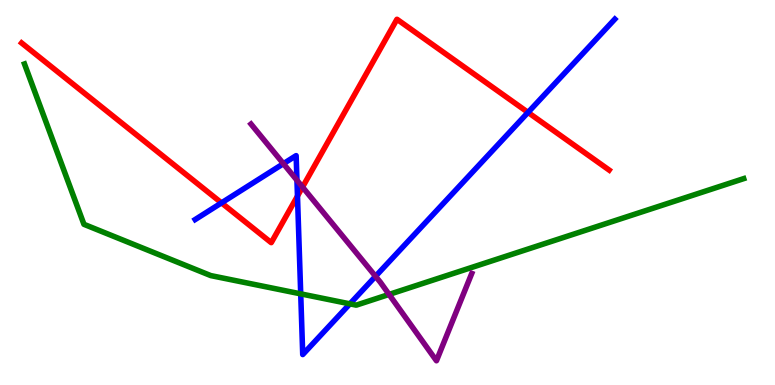[{'lines': ['blue', 'red'], 'intersections': [{'x': 2.86, 'y': 4.73}, {'x': 3.84, 'y': 4.91}, {'x': 6.81, 'y': 7.08}]}, {'lines': ['green', 'red'], 'intersections': []}, {'lines': ['purple', 'red'], 'intersections': [{'x': 3.9, 'y': 5.14}]}, {'lines': ['blue', 'green'], 'intersections': [{'x': 3.88, 'y': 2.37}, {'x': 4.51, 'y': 2.11}]}, {'lines': ['blue', 'purple'], 'intersections': [{'x': 3.66, 'y': 5.75}, {'x': 3.83, 'y': 5.32}, {'x': 4.85, 'y': 2.82}]}, {'lines': ['green', 'purple'], 'intersections': [{'x': 5.02, 'y': 2.35}]}]